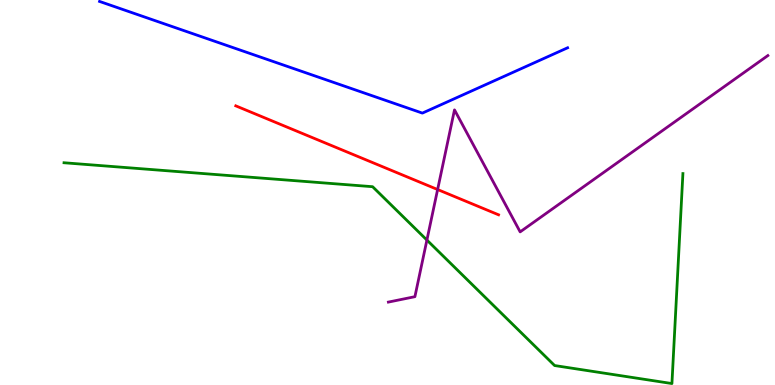[{'lines': ['blue', 'red'], 'intersections': []}, {'lines': ['green', 'red'], 'intersections': []}, {'lines': ['purple', 'red'], 'intersections': [{'x': 5.65, 'y': 5.08}]}, {'lines': ['blue', 'green'], 'intersections': []}, {'lines': ['blue', 'purple'], 'intersections': []}, {'lines': ['green', 'purple'], 'intersections': [{'x': 5.51, 'y': 3.76}]}]